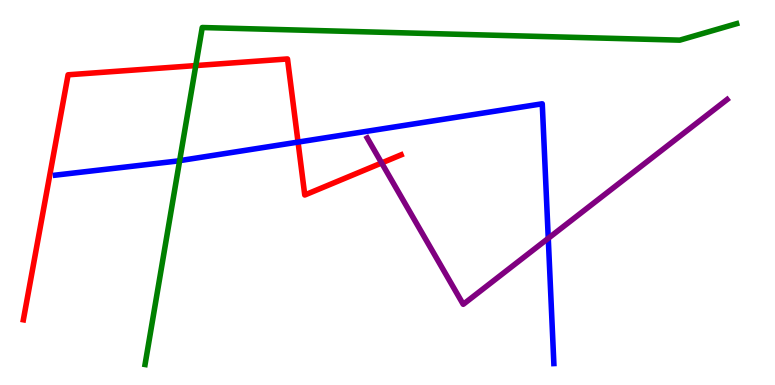[{'lines': ['blue', 'red'], 'intersections': [{'x': 3.85, 'y': 6.31}]}, {'lines': ['green', 'red'], 'intersections': [{'x': 2.53, 'y': 8.3}]}, {'lines': ['purple', 'red'], 'intersections': [{'x': 4.92, 'y': 5.77}]}, {'lines': ['blue', 'green'], 'intersections': [{'x': 2.32, 'y': 5.83}]}, {'lines': ['blue', 'purple'], 'intersections': [{'x': 7.07, 'y': 3.81}]}, {'lines': ['green', 'purple'], 'intersections': []}]